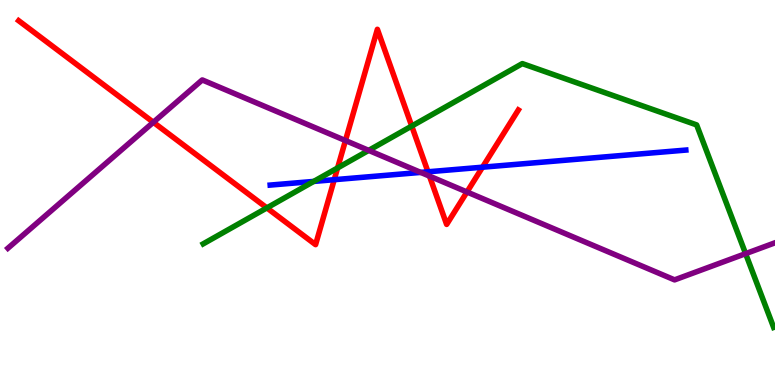[{'lines': ['blue', 'red'], 'intersections': [{'x': 4.31, 'y': 5.33}, {'x': 5.52, 'y': 5.54}, {'x': 6.23, 'y': 5.66}]}, {'lines': ['green', 'red'], 'intersections': [{'x': 3.44, 'y': 4.6}, {'x': 4.36, 'y': 5.64}, {'x': 5.31, 'y': 6.73}]}, {'lines': ['purple', 'red'], 'intersections': [{'x': 1.98, 'y': 6.82}, {'x': 4.46, 'y': 6.35}, {'x': 5.54, 'y': 5.43}, {'x': 6.03, 'y': 5.01}]}, {'lines': ['blue', 'green'], 'intersections': [{'x': 4.05, 'y': 5.29}]}, {'lines': ['blue', 'purple'], 'intersections': [{'x': 5.43, 'y': 5.52}]}, {'lines': ['green', 'purple'], 'intersections': [{'x': 4.76, 'y': 6.09}, {'x': 9.62, 'y': 3.41}]}]